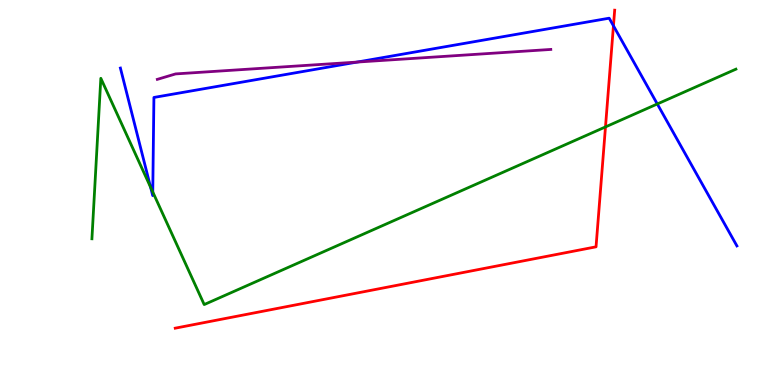[{'lines': ['blue', 'red'], 'intersections': [{'x': 7.92, 'y': 9.33}]}, {'lines': ['green', 'red'], 'intersections': [{'x': 7.81, 'y': 6.7}]}, {'lines': ['purple', 'red'], 'intersections': []}, {'lines': ['blue', 'green'], 'intersections': [{'x': 1.94, 'y': 5.14}, {'x': 1.97, 'y': 5.01}, {'x': 8.48, 'y': 7.3}]}, {'lines': ['blue', 'purple'], 'intersections': [{'x': 4.61, 'y': 8.39}]}, {'lines': ['green', 'purple'], 'intersections': []}]